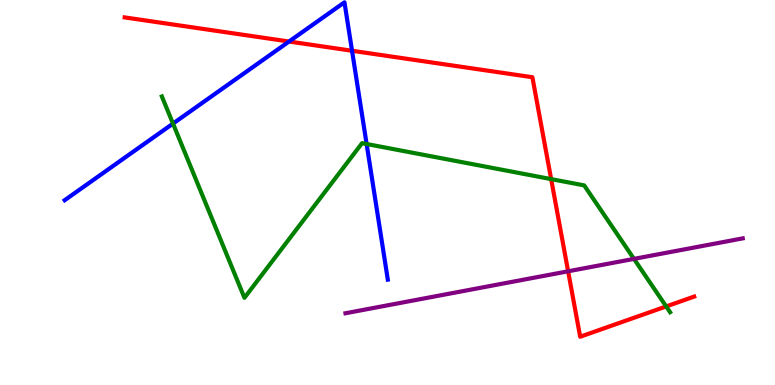[{'lines': ['blue', 'red'], 'intersections': [{'x': 3.73, 'y': 8.92}, {'x': 4.54, 'y': 8.68}]}, {'lines': ['green', 'red'], 'intersections': [{'x': 7.11, 'y': 5.35}, {'x': 8.6, 'y': 2.04}]}, {'lines': ['purple', 'red'], 'intersections': [{'x': 7.33, 'y': 2.95}]}, {'lines': ['blue', 'green'], 'intersections': [{'x': 2.23, 'y': 6.79}, {'x': 4.73, 'y': 6.26}]}, {'lines': ['blue', 'purple'], 'intersections': []}, {'lines': ['green', 'purple'], 'intersections': [{'x': 8.18, 'y': 3.28}]}]